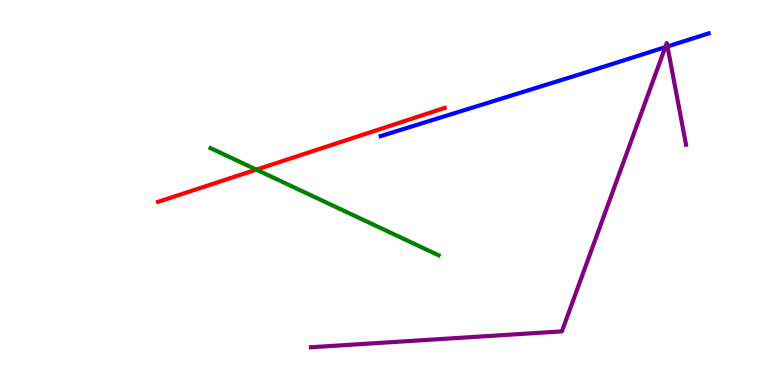[{'lines': ['blue', 'red'], 'intersections': []}, {'lines': ['green', 'red'], 'intersections': [{'x': 3.31, 'y': 5.59}]}, {'lines': ['purple', 'red'], 'intersections': []}, {'lines': ['blue', 'green'], 'intersections': []}, {'lines': ['blue', 'purple'], 'intersections': [{'x': 8.58, 'y': 8.77}, {'x': 8.61, 'y': 8.79}]}, {'lines': ['green', 'purple'], 'intersections': []}]